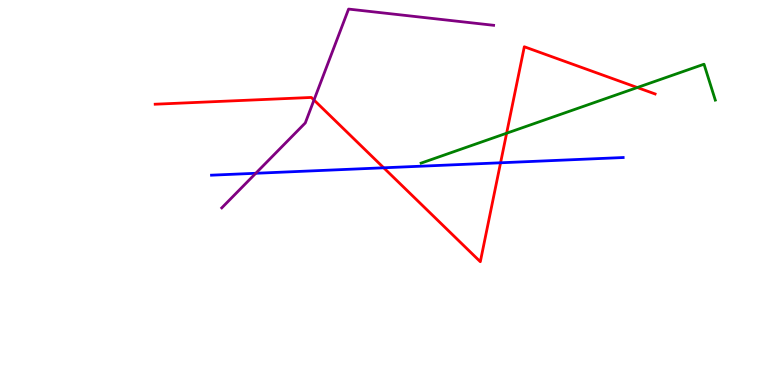[{'lines': ['blue', 'red'], 'intersections': [{'x': 4.95, 'y': 5.64}, {'x': 6.46, 'y': 5.77}]}, {'lines': ['green', 'red'], 'intersections': [{'x': 6.54, 'y': 6.54}, {'x': 8.22, 'y': 7.73}]}, {'lines': ['purple', 'red'], 'intersections': [{'x': 4.05, 'y': 7.4}]}, {'lines': ['blue', 'green'], 'intersections': []}, {'lines': ['blue', 'purple'], 'intersections': [{'x': 3.3, 'y': 5.5}]}, {'lines': ['green', 'purple'], 'intersections': []}]